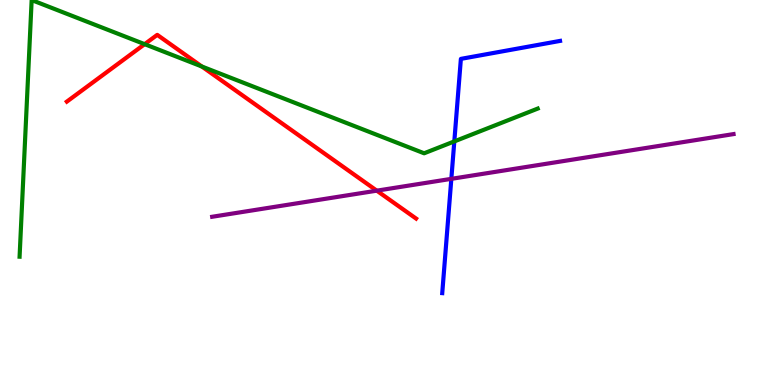[{'lines': ['blue', 'red'], 'intersections': []}, {'lines': ['green', 'red'], 'intersections': [{'x': 1.87, 'y': 8.85}, {'x': 2.6, 'y': 8.27}]}, {'lines': ['purple', 'red'], 'intersections': [{'x': 4.86, 'y': 5.05}]}, {'lines': ['blue', 'green'], 'intersections': [{'x': 5.86, 'y': 6.33}]}, {'lines': ['blue', 'purple'], 'intersections': [{'x': 5.82, 'y': 5.35}]}, {'lines': ['green', 'purple'], 'intersections': []}]